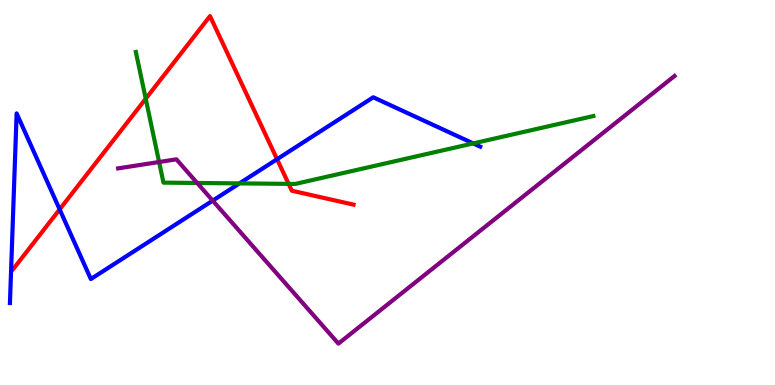[{'lines': ['blue', 'red'], 'intersections': [{'x': 0.77, 'y': 4.56}, {'x': 3.57, 'y': 5.86}]}, {'lines': ['green', 'red'], 'intersections': [{'x': 1.88, 'y': 7.44}, {'x': 3.72, 'y': 5.22}]}, {'lines': ['purple', 'red'], 'intersections': []}, {'lines': ['blue', 'green'], 'intersections': [{'x': 3.09, 'y': 5.24}, {'x': 6.11, 'y': 6.28}]}, {'lines': ['blue', 'purple'], 'intersections': [{'x': 2.74, 'y': 4.79}]}, {'lines': ['green', 'purple'], 'intersections': [{'x': 2.05, 'y': 5.79}, {'x': 2.54, 'y': 5.25}]}]